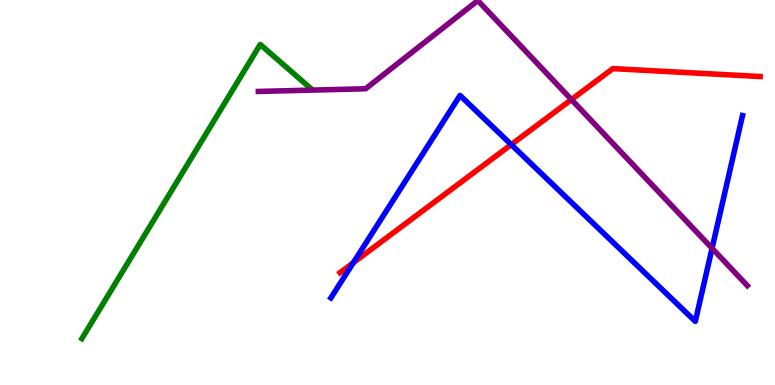[{'lines': ['blue', 'red'], 'intersections': [{'x': 4.56, 'y': 3.18}, {'x': 6.6, 'y': 6.24}]}, {'lines': ['green', 'red'], 'intersections': []}, {'lines': ['purple', 'red'], 'intersections': [{'x': 7.37, 'y': 7.41}]}, {'lines': ['blue', 'green'], 'intersections': []}, {'lines': ['blue', 'purple'], 'intersections': [{'x': 9.19, 'y': 3.55}]}, {'lines': ['green', 'purple'], 'intersections': []}]